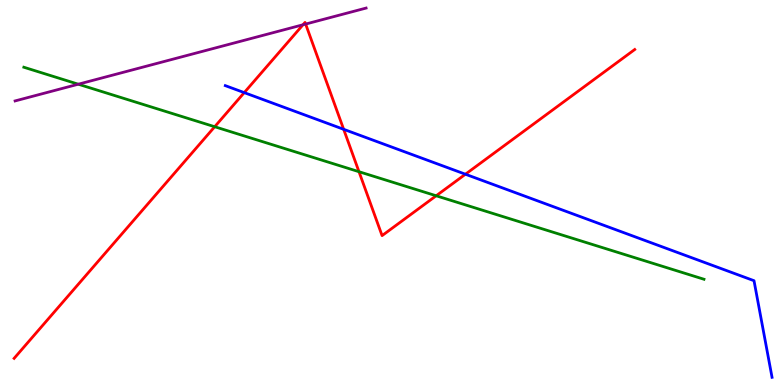[{'lines': ['blue', 'red'], 'intersections': [{'x': 3.15, 'y': 7.59}, {'x': 4.43, 'y': 6.64}, {'x': 6.01, 'y': 5.47}]}, {'lines': ['green', 'red'], 'intersections': [{'x': 2.77, 'y': 6.71}, {'x': 4.63, 'y': 5.54}, {'x': 5.63, 'y': 4.92}]}, {'lines': ['purple', 'red'], 'intersections': [{'x': 3.91, 'y': 9.36}, {'x': 3.94, 'y': 9.37}]}, {'lines': ['blue', 'green'], 'intersections': []}, {'lines': ['blue', 'purple'], 'intersections': []}, {'lines': ['green', 'purple'], 'intersections': [{'x': 1.01, 'y': 7.81}]}]